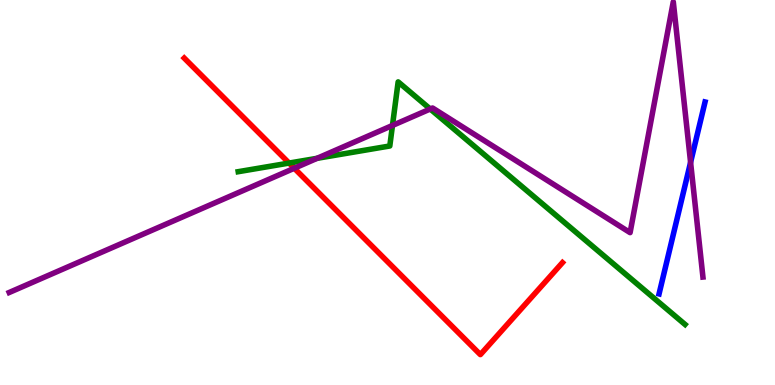[{'lines': ['blue', 'red'], 'intersections': []}, {'lines': ['green', 'red'], 'intersections': [{'x': 3.73, 'y': 5.76}]}, {'lines': ['purple', 'red'], 'intersections': [{'x': 3.8, 'y': 5.63}]}, {'lines': ['blue', 'green'], 'intersections': []}, {'lines': ['blue', 'purple'], 'intersections': [{'x': 8.91, 'y': 5.78}]}, {'lines': ['green', 'purple'], 'intersections': [{'x': 4.09, 'y': 5.89}, {'x': 5.06, 'y': 6.74}, {'x': 5.55, 'y': 7.17}]}]